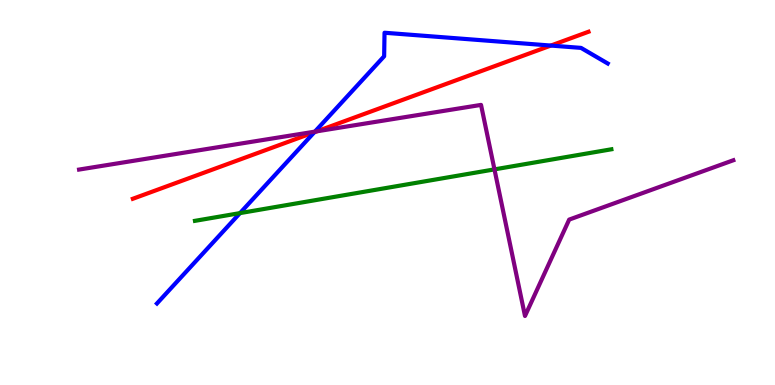[{'lines': ['blue', 'red'], 'intersections': [{'x': 4.06, 'y': 6.56}, {'x': 7.11, 'y': 8.82}]}, {'lines': ['green', 'red'], 'intersections': []}, {'lines': ['purple', 'red'], 'intersections': [{'x': 4.09, 'y': 6.59}]}, {'lines': ['blue', 'green'], 'intersections': [{'x': 3.1, 'y': 4.46}]}, {'lines': ['blue', 'purple'], 'intersections': [{'x': 4.06, 'y': 6.58}]}, {'lines': ['green', 'purple'], 'intersections': [{'x': 6.38, 'y': 5.6}]}]